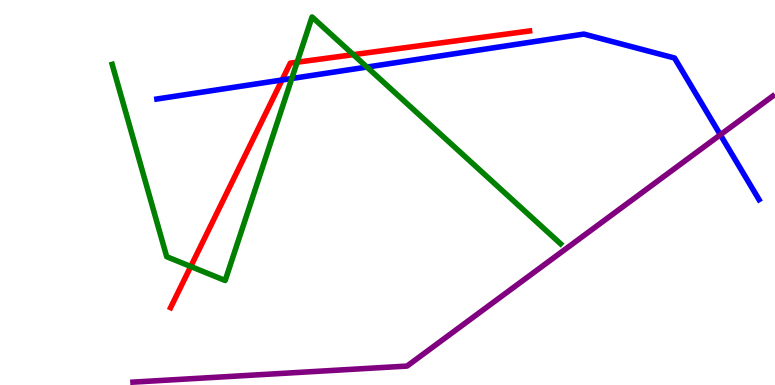[{'lines': ['blue', 'red'], 'intersections': [{'x': 3.64, 'y': 7.92}]}, {'lines': ['green', 'red'], 'intersections': [{'x': 2.46, 'y': 3.08}, {'x': 3.83, 'y': 8.38}, {'x': 4.56, 'y': 8.58}]}, {'lines': ['purple', 'red'], 'intersections': []}, {'lines': ['blue', 'green'], 'intersections': [{'x': 3.76, 'y': 7.96}, {'x': 4.73, 'y': 8.26}]}, {'lines': ['blue', 'purple'], 'intersections': [{'x': 9.29, 'y': 6.5}]}, {'lines': ['green', 'purple'], 'intersections': []}]